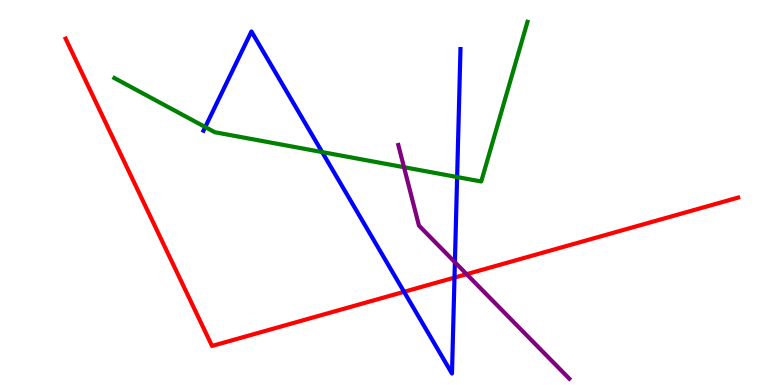[{'lines': ['blue', 'red'], 'intersections': [{'x': 5.21, 'y': 2.42}, {'x': 5.86, 'y': 2.79}]}, {'lines': ['green', 'red'], 'intersections': []}, {'lines': ['purple', 'red'], 'intersections': [{'x': 6.02, 'y': 2.88}]}, {'lines': ['blue', 'green'], 'intersections': [{'x': 2.65, 'y': 6.7}, {'x': 4.16, 'y': 6.05}, {'x': 5.9, 'y': 5.4}]}, {'lines': ['blue', 'purple'], 'intersections': [{'x': 5.87, 'y': 3.19}]}, {'lines': ['green', 'purple'], 'intersections': [{'x': 5.21, 'y': 5.66}]}]